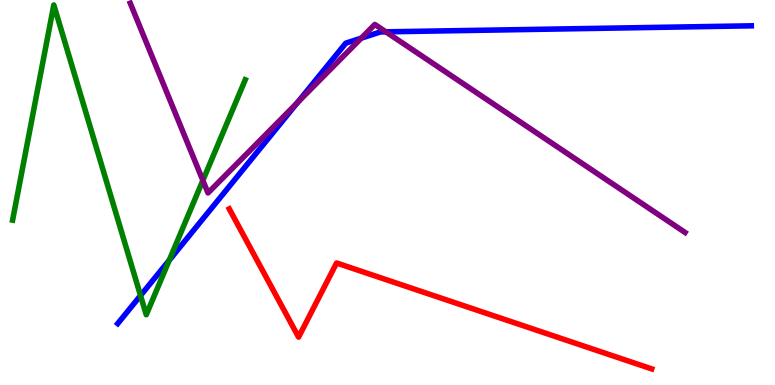[{'lines': ['blue', 'red'], 'intersections': []}, {'lines': ['green', 'red'], 'intersections': []}, {'lines': ['purple', 'red'], 'intersections': []}, {'lines': ['blue', 'green'], 'intersections': [{'x': 1.81, 'y': 2.32}, {'x': 2.18, 'y': 3.24}]}, {'lines': ['blue', 'purple'], 'intersections': [{'x': 3.84, 'y': 7.33}, {'x': 4.66, 'y': 9.01}, {'x': 4.98, 'y': 9.17}]}, {'lines': ['green', 'purple'], 'intersections': [{'x': 2.62, 'y': 5.31}]}]